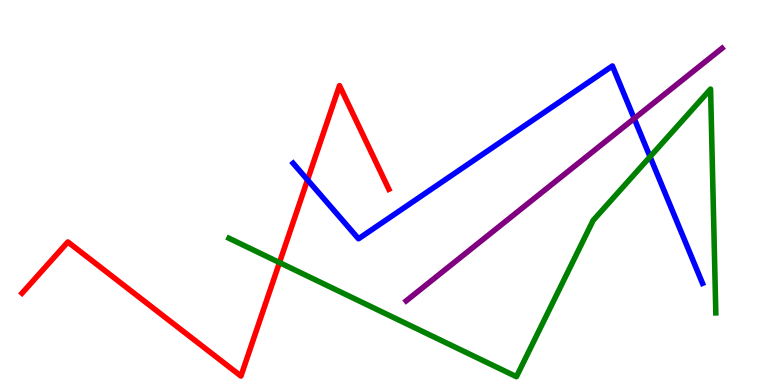[{'lines': ['blue', 'red'], 'intersections': [{'x': 3.97, 'y': 5.33}]}, {'lines': ['green', 'red'], 'intersections': [{'x': 3.61, 'y': 3.18}]}, {'lines': ['purple', 'red'], 'intersections': []}, {'lines': ['blue', 'green'], 'intersections': [{'x': 8.39, 'y': 5.93}]}, {'lines': ['blue', 'purple'], 'intersections': [{'x': 8.18, 'y': 6.92}]}, {'lines': ['green', 'purple'], 'intersections': []}]